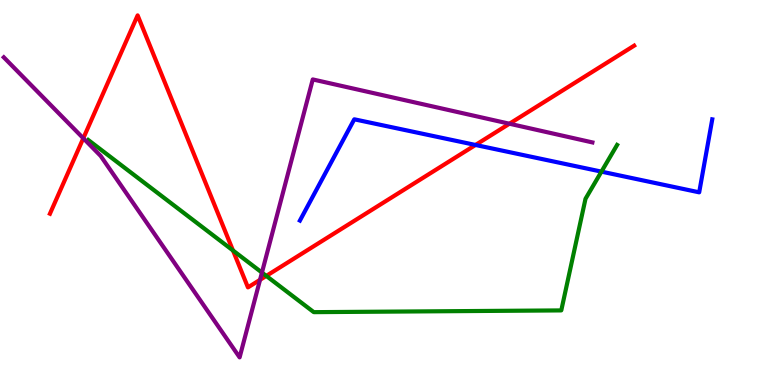[{'lines': ['blue', 'red'], 'intersections': [{'x': 6.14, 'y': 6.23}]}, {'lines': ['green', 'red'], 'intersections': [{'x': 3.01, 'y': 3.49}, {'x': 3.44, 'y': 2.83}]}, {'lines': ['purple', 'red'], 'intersections': [{'x': 1.07, 'y': 6.41}, {'x': 3.36, 'y': 2.73}, {'x': 6.57, 'y': 6.79}]}, {'lines': ['blue', 'green'], 'intersections': [{'x': 7.76, 'y': 5.54}]}, {'lines': ['blue', 'purple'], 'intersections': []}, {'lines': ['green', 'purple'], 'intersections': [{'x': 3.38, 'y': 2.92}]}]